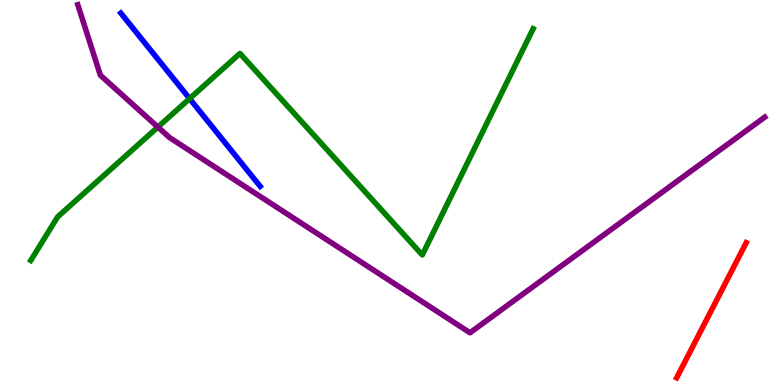[{'lines': ['blue', 'red'], 'intersections': []}, {'lines': ['green', 'red'], 'intersections': []}, {'lines': ['purple', 'red'], 'intersections': []}, {'lines': ['blue', 'green'], 'intersections': [{'x': 2.45, 'y': 7.44}]}, {'lines': ['blue', 'purple'], 'intersections': []}, {'lines': ['green', 'purple'], 'intersections': [{'x': 2.04, 'y': 6.7}]}]